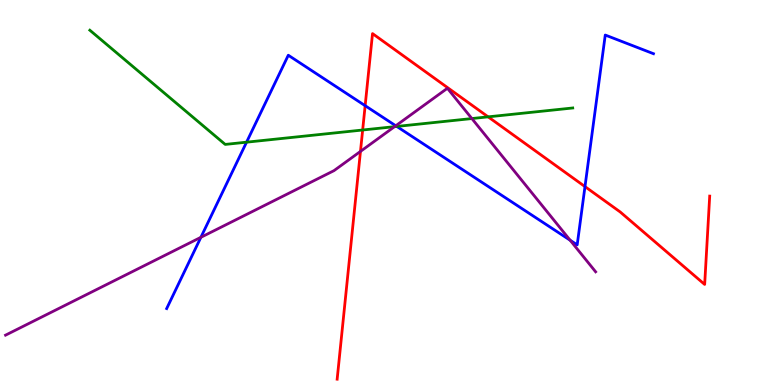[{'lines': ['blue', 'red'], 'intersections': [{'x': 4.71, 'y': 7.26}, {'x': 7.55, 'y': 5.15}]}, {'lines': ['green', 'red'], 'intersections': [{'x': 4.68, 'y': 6.62}, {'x': 6.3, 'y': 6.96}]}, {'lines': ['purple', 'red'], 'intersections': [{'x': 4.65, 'y': 6.07}]}, {'lines': ['blue', 'green'], 'intersections': [{'x': 3.18, 'y': 6.31}, {'x': 5.12, 'y': 6.72}]}, {'lines': ['blue', 'purple'], 'intersections': [{'x': 2.59, 'y': 3.84}, {'x': 5.11, 'y': 6.73}, {'x': 7.36, 'y': 3.76}]}, {'lines': ['green', 'purple'], 'intersections': [{'x': 5.09, 'y': 6.71}, {'x': 6.09, 'y': 6.92}]}]